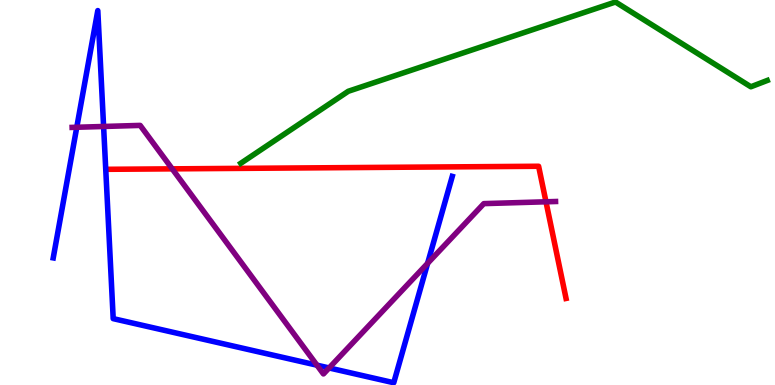[{'lines': ['blue', 'red'], 'intersections': []}, {'lines': ['green', 'red'], 'intersections': []}, {'lines': ['purple', 'red'], 'intersections': [{'x': 2.22, 'y': 5.61}, {'x': 7.04, 'y': 4.76}]}, {'lines': ['blue', 'green'], 'intersections': []}, {'lines': ['blue', 'purple'], 'intersections': [{'x': 0.991, 'y': 6.69}, {'x': 1.34, 'y': 6.71}, {'x': 4.09, 'y': 0.515}, {'x': 4.25, 'y': 0.443}, {'x': 5.52, 'y': 3.16}]}, {'lines': ['green', 'purple'], 'intersections': []}]